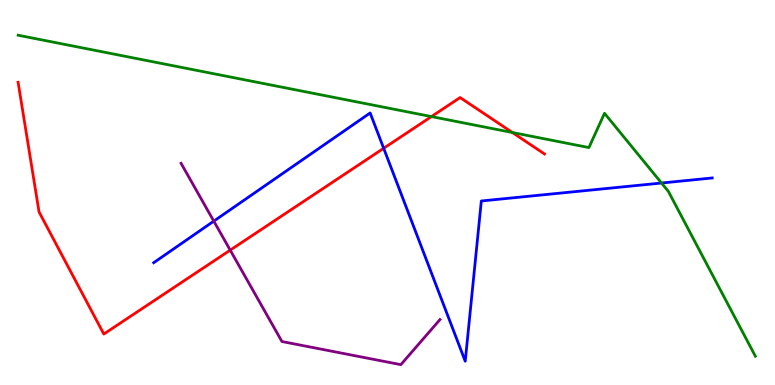[{'lines': ['blue', 'red'], 'intersections': [{'x': 4.95, 'y': 6.15}]}, {'lines': ['green', 'red'], 'intersections': [{'x': 5.57, 'y': 6.97}, {'x': 6.61, 'y': 6.56}]}, {'lines': ['purple', 'red'], 'intersections': [{'x': 2.97, 'y': 3.5}]}, {'lines': ['blue', 'green'], 'intersections': [{'x': 8.54, 'y': 5.25}]}, {'lines': ['blue', 'purple'], 'intersections': [{'x': 2.76, 'y': 4.26}]}, {'lines': ['green', 'purple'], 'intersections': []}]